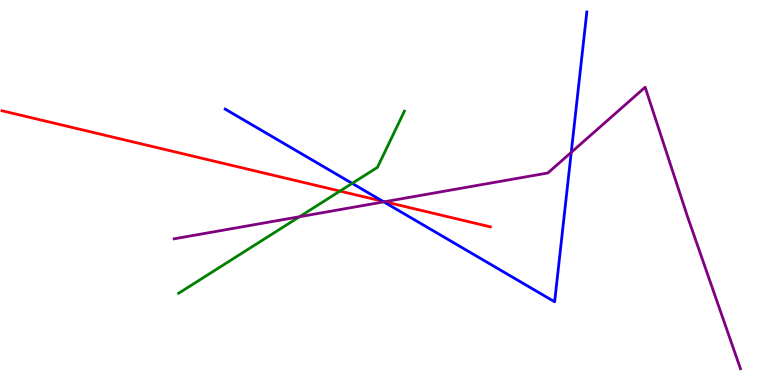[{'lines': ['blue', 'red'], 'intersections': [{'x': 4.94, 'y': 4.77}]}, {'lines': ['green', 'red'], 'intersections': [{'x': 4.39, 'y': 5.04}]}, {'lines': ['purple', 'red'], 'intersections': [{'x': 4.96, 'y': 4.76}]}, {'lines': ['blue', 'green'], 'intersections': [{'x': 4.54, 'y': 5.24}]}, {'lines': ['blue', 'purple'], 'intersections': [{'x': 4.95, 'y': 4.76}, {'x': 7.37, 'y': 6.04}]}, {'lines': ['green', 'purple'], 'intersections': [{'x': 3.86, 'y': 4.37}]}]